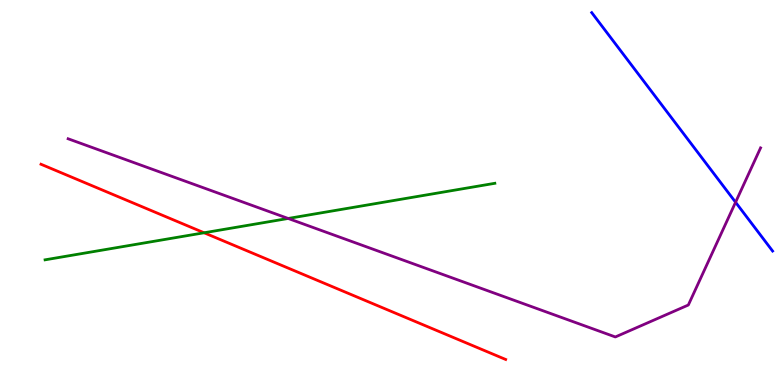[{'lines': ['blue', 'red'], 'intersections': []}, {'lines': ['green', 'red'], 'intersections': [{'x': 2.63, 'y': 3.95}]}, {'lines': ['purple', 'red'], 'intersections': []}, {'lines': ['blue', 'green'], 'intersections': []}, {'lines': ['blue', 'purple'], 'intersections': [{'x': 9.49, 'y': 4.75}]}, {'lines': ['green', 'purple'], 'intersections': [{'x': 3.72, 'y': 4.33}]}]